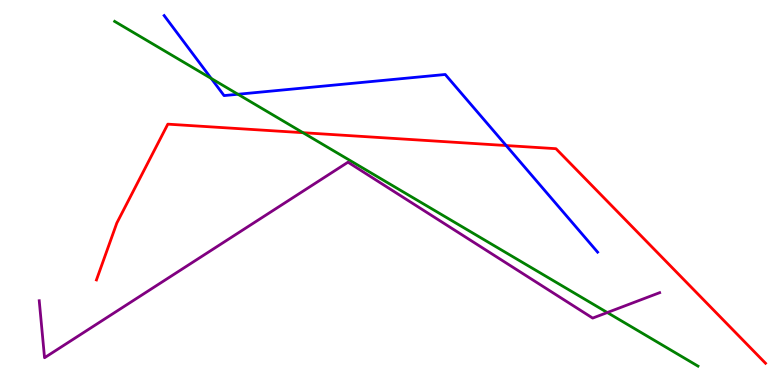[{'lines': ['blue', 'red'], 'intersections': [{'x': 6.53, 'y': 6.22}]}, {'lines': ['green', 'red'], 'intersections': [{'x': 3.91, 'y': 6.55}]}, {'lines': ['purple', 'red'], 'intersections': []}, {'lines': ['blue', 'green'], 'intersections': [{'x': 2.73, 'y': 7.96}, {'x': 3.07, 'y': 7.55}]}, {'lines': ['blue', 'purple'], 'intersections': []}, {'lines': ['green', 'purple'], 'intersections': [{'x': 7.84, 'y': 1.88}]}]